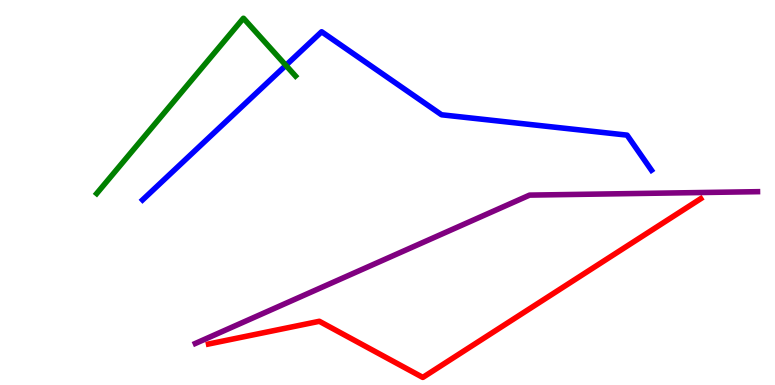[{'lines': ['blue', 'red'], 'intersections': []}, {'lines': ['green', 'red'], 'intersections': []}, {'lines': ['purple', 'red'], 'intersections': []}, {'lines': ['blue', 'green'], 'intersections': [{'x': 3.69, 'y': 8.3}]}, {'lines': ['blue', 'purple'], 'intersections': []}, {'lines': ['green', 'purple'], 'intersections': []}]